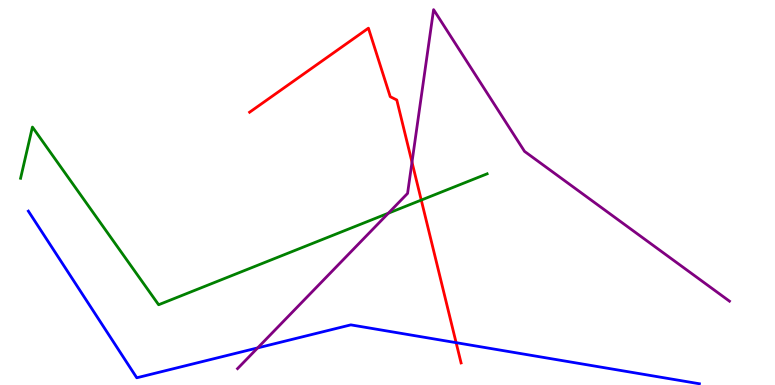[{'lines': ['blue', 'red'], 'intersections': [{'x': 5.89, 'y': 1.1}]}, {'lines': ['green', 'red'], 'intersections': [{'x': 5.44, 'y': 4.8}]}, {'lines': ['purple', 'red'], 'intersections': [{'x': 5.32, 'y': 5.79}]}, {'lines': ['blue', 'green'], 'intersections': []}, {'lines': ['blue', 'purple'], 'intersections': [{'x': 3.32, 'y': 0.964}]}, {'lines': ['green', 'purple'], 'intersections': [{'x': 5.01, 'y': 4.46}]}]